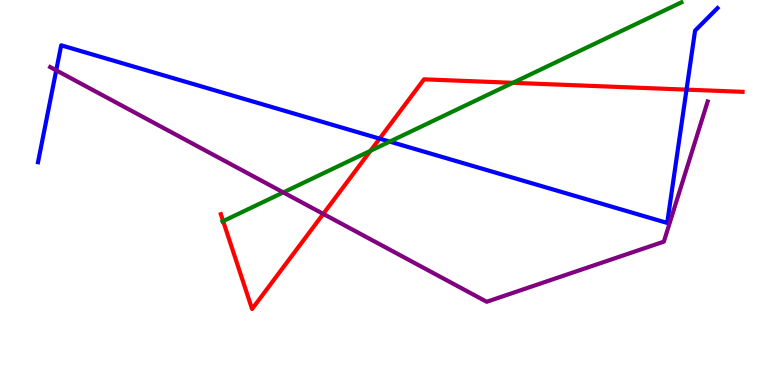[{'lines': ['blue', 'red'], 'intersections': [{'x': 4.9, 'y': 6.4}, {'x': 8.86, 'y': 7.67}]}, {'lines': ['green', 'red'], 'intersections': [{'x': 2.88, 'y': 4.26}, {'x': 4.78, 'y': 6.08}, {'x': 6.62, 'y': 7.85}]}, {'lines': ['purple', 'red'], 'intersections': [{'x': 4.17, 'y': 4.44}]}, {'lines': ['blue', 'green'], 'intersections': [{'x': 5.03, 'y': 6.32}]}, {'lines': ['blue', 'purple'], 'intersections': [{'x': 0.726, 'y': 8.17}]}, {'lines': ['green', 'purple'], 'intersections': [{'x': 3.66, 'y': 5.0}]}]